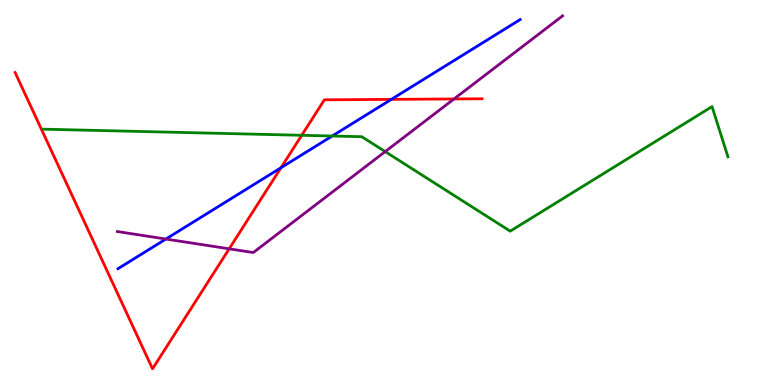[{'lines': ['blue', 'red'], 'intersections': [{'x': 3.63, 'y': 5.64}, {'x': 5.05, 'y': 7.42}]}, {'lines': ['green', 'red'], 'intersections': [{'x': 3.89, 'y': 6.49}]}, {'lines': ['purple', 'red'], 'intersections': [{'x': 2.96, 'y': 3.54}, {'x': 5.86, 'y': 7.43}]}, {'lines': ['blue', 'green'], 'intersections': [{'x': 4.29, 'y': 6.47}]}, {'lines': ['blue', 'purple'], 'intersections': [{'x': 2.14, 'y': 3.79}]}, {'lines': ['green', 'purple'], 'intersections': [{'x': 4.97, 'y': 6.06}]}]